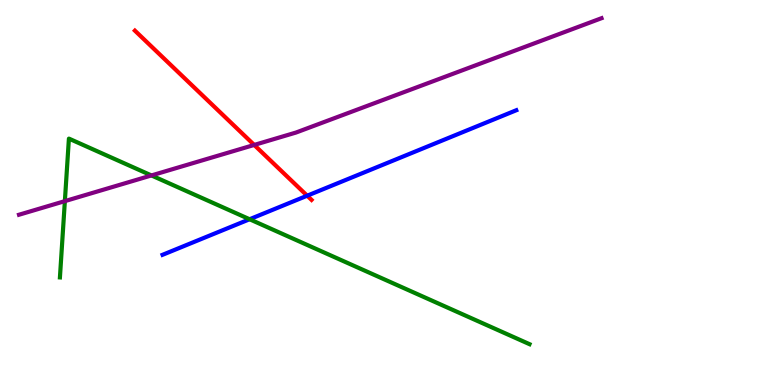[{'lines': ['blue', 'red'], 'intersections': [{'x': 3.96, 'y': 4.92}]}, {'lines': ['green', 'red'], 'intersections': []}, {'lines': ['purple', 'red'], 'intersections': [{'x': 3.28, 'y': 6.24}]}, {'lines': ['blue', 'green'], 'intersections': [{'x': 3.22, 'y': 4.31}]}, {'lines': ['blue', 'purple'], 'intersections': []}, {'lines': ['green', 'purple'], 'intersections': [{'x': 0.837, 'y': 4.78}, {'x': 1.95, 'y': 5.44}]}]